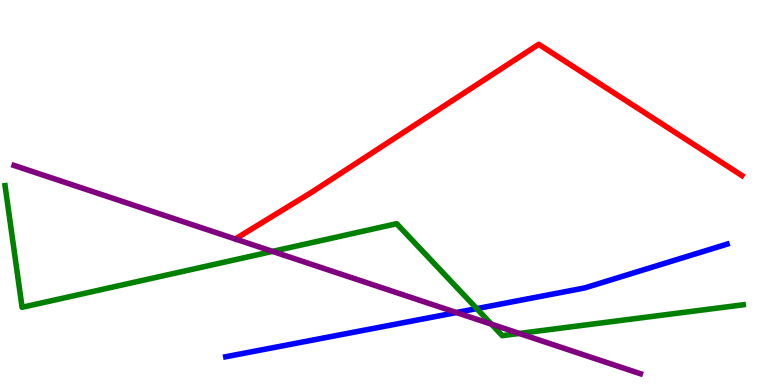[{'lines': ['blue', 'red'], 'intersections': []}, {'lines': ['green', 'red'], 'intersections': []}, {'lines': ['purple', 'red'], 'intersections': []}, {'lines': ['blue', 'green'], 'intersections': [{'x': 6.15, 'y': 1.98}]}, {'lines': ['blue', 'purple'], 'intersections': [{'x': 5.89, 'y': 1.88}]}, {'lines': ['green', 'purple'], 'intersections': [{'x': 3.52, 'y': 3.47}, {'x': 6.34, 'y': 1.58}, {'x': 6.7, 'y': 1.34}]}]